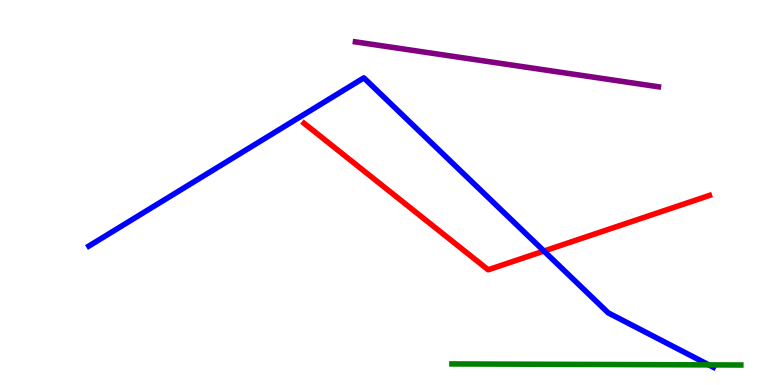[{'lines': ['blue', 'red'], 'intersections': [{'x': 7.02, 'y': 3.48}]}, {'lines': ['green', 'red'], 'intersections': []}, {'lines': ['purple', 'red'], 'intersections': []}, {'lines': ['blue', 'green'], 'intersections': [{'x': 9.15, 'y': 0.522}]}, {'lines': ['blue', 'purple'], 'intersections': []}, {'lines': ['green', 'purple'], 'intersections': []}]